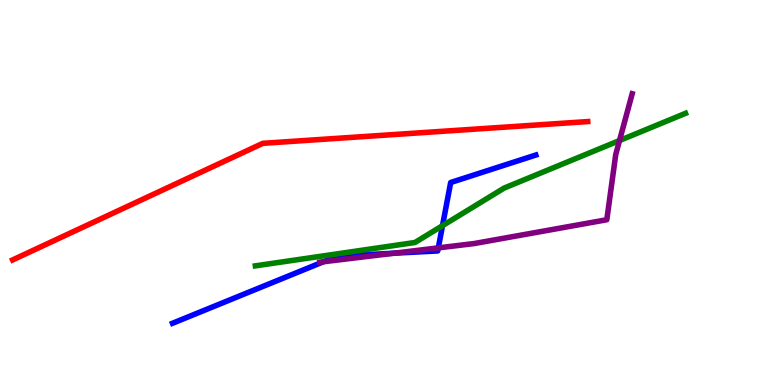[{'lines': ['blue', 'red'], 'intersections': []}, {'lines': ['green', 'red'], 'intersections': []}, {'lines': ['purple', 'red'], 'intersections': []}, {'lines': ['blue', 'green'], 'intersections': [{'x': 5.71, 'y': 4.14}]}, {'lines': ['blue', 'purple'], 'intersections': [{'x': 4.17, 'y': 3.2}, {'x': 5.09, 'y': 3.42}, {'x': 5.66, 'y': 3.56}]}, {'lines': ['green', 'purple'], 'intersections': [{'x': 7.99, 'y': 6.35}]}]